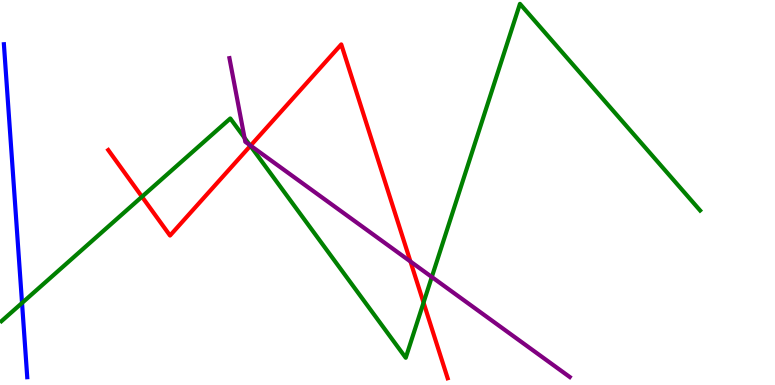[{'lines': ['blue', 'red'], 'intersections': []}, {'lines': ['green', 'red'], 'intersections': [{'x': 1.83, 'y': 4.89}, {'x': 3.23, 'y': 6.21}, {'x': 5.47, 'y': 2.14}]}, {'lines': ['purple', 'red'], 'intersections': [{'x': 3.23, 'y': 6.22}, {'x': 5.3, 'y': 3.21}]}, {'lines': ['blue', 'green'], 'intersections': [{'x': 0.284, 'y': 2.13}]}, {'lines': ['blue', 'purple'], 'intersections': []}, {'lines': ['green', 'purple'], 'intersections': [{'x': 3.16, 'y': 6.42}, {'x': 3.22, 'y': 6.23}, {'x': 5.57, 'y': 2.81}]}]